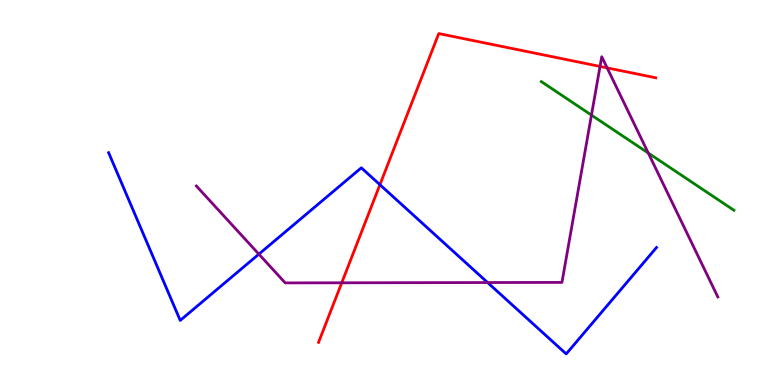[{'lines': ['blue', 'red'], 'intersections': [{'x': 4.9, 'y': 5.2}]}, {'lines': ['green', 'red'], 'intersections': []}, {'lines': ['purple', 'red'], 'intersections': [{'x': 4.41, 'y': 2.65}, {'x': 7.74, 'y': 8.27}, {'x': 7.83, 'y': 8.24}]}, {'lines': ['blue', 'green'], 'intersections': []}, {'lines': ['blue', 'purple'], 'intersections': [{'x': 3.34, 'y': 3.4}, {'x': 6.29, 'y': 2.66}]}, {'lines': ['green', 'purple'], 'intersections': [{'x': 7.63, 'y': 7.01}, {'x': 8.37, 'y': 6.02}]}]